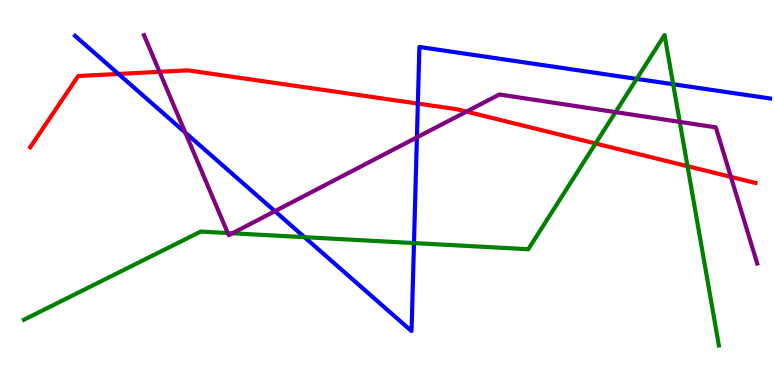[{'lines': ['blue', 'red'], 'intersections': [{'x': 1.53, 'y': 8.08}, {'x': 5.39, 'y': 7.31}]}, {'lines': ['green', 'red'], 'intersections': [{'x': 7.68, 'y': 6.27}, {'x': 8.87, 'y': 5.68}]}, {'lines': ['purple', 'red'], 'intersections': [{'x': 2.06, 'y': 8.13}, {'x': 6.02, 'y': 7.1}, {'x': 9.43, 'y': 5.41}]}, {'lines': ['blue', 'green'], 'intersections': [{'x': 3.93, 'y': 3.84}, {'x': 5.34, 'y': 3.69}, {'x': 8.22, 'y': 7.95}, {'x': 8.69, 'y': 7.81}]}, {'lines': ['blue', 'purple'], 'intersections': [{'x': 2.39, 'y': 6.56}, {'x': 3.55, 'y': 4.51}, {'x': 5.38, 'y': 6.43}]}, {'lines': ['green', 'purple'], 'intersections': [{'x': 2.94, 'y': 3.95}, {'x': 3.0, 'y': 3.94}, {'x': 7.94, 'y': 7.09}, {'x': 8.77, 'y': 6.83}]}]